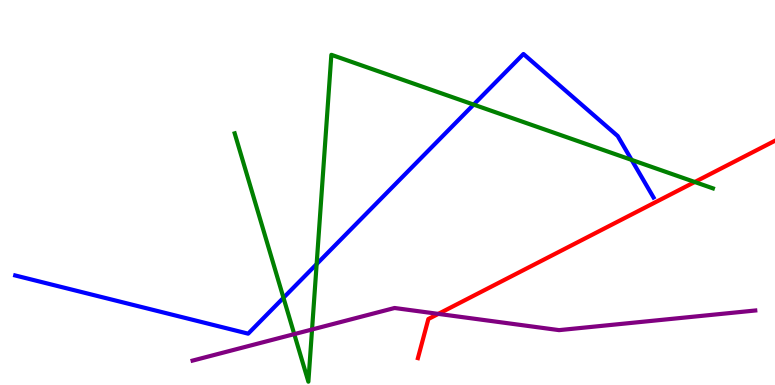[{'lines': ['blue', 'red'], 'intersections': []}, {'lines': ['green', 'red'], 'intersections': [{'x': 8.96, 'y': 5.27}]}, {'lines': ['purple', 'red'], 'intersections': [{'x': 5.66, 'y': 1.85}]}, {'lines': ['blue', 'green'], 'intersections': [{'x': 3.66, 'y': 2.27}, {'x': 4.09, 'y': 3.14}, {'x': 6.11, 'y': 7.28}, {'x': 8.15, 'y': 5.85}]}, {'lines': ['blue', 'purple'], 'intersections': []}, {'lines': ['green', 'purple'], 'intersections': [{'x': 3.8, 'y': 1.32}, {'x': 4.03, 'y': 1.44}]}]